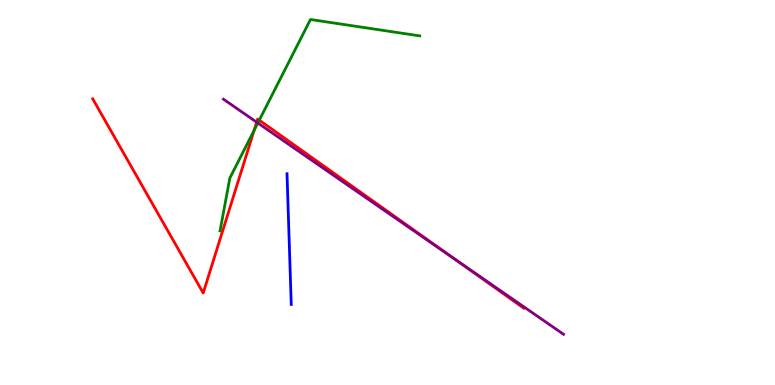[{'lines': ['blue', 'red'], 'intersections': []}, {'lines': ['green', 'red'], 'intersections': [{'x': 3.28, 'y': 6.62}, {'x': 3.35, 'y': 6.88}]}, {'lines': ['purple', 'red'], 'intersections': [{'x': 3.31, 'y': 6.83}, {'x': 5.85, 'y': 3.3}]}, {'lines': ['blue', 'green'], 'intersections': []}, {'lines': ['blue', 'purple'], 'intersections': []}, {'lines': ['green', 'purple'], 'intersections': [{'x': 3.33, 'y': 6.81}]}]